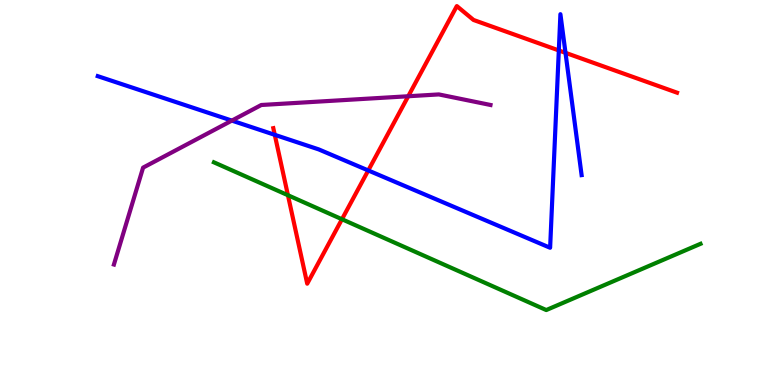[{'lines': ['blue', 'red'], 'intersections': [{'x': 3.55, 'y': 6.5}, {'x': 4.75, 'y': 5.57}, {'x': 7.21, 'y': 8.69}, {'x': 7.3, 'y': 8.63}]}, {'lines': ['green', 'red'], 'intersections': [{'x': 3.72, 'y': 4.93}, {'x': 4.41, 'y': 4.31}]}, {'lines': ['purple', 'red'], 'intersections': [{'x': 5.27, 'y': 7.5}]}, {'lines': ['blue', 'green'], 'intersections': []}, {'lines': ['blue', 'purple'], 'intersections': [{'x': 2.99, 'y': 6.87}]}, {'lines': ['green', 'purple'], 'intersections': []}]